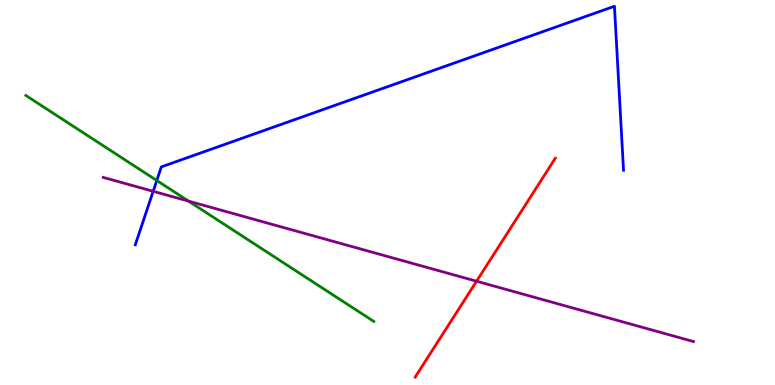[{'lines': ['blue', 'red'], 'intersections': []}, {'lines': ['green', 'red'], 'intersections': []}, {'lines': ['purple', 'red'], 'intersections': [{'x': 6.15, 'y': 2.7}]}, {'lines': ['blue', 'green'], 'intersections': [{'x': 2.02, 'y': 5.31}]}, {'lines': ['blue', 'purple'], 'intersections': [{'x': 1.98, 'y': 5.03}]}, {'lines': ['green', 'purple'], 'intersections': [{'x': 2.43, 'y': 4.78}]}]